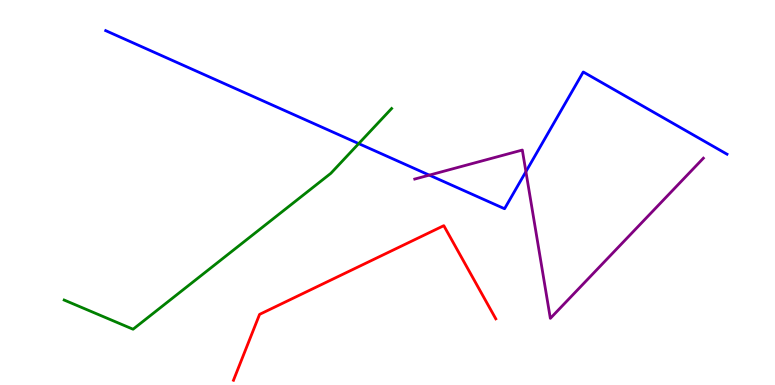[{'lines': ['blue', 'red'], 'intersections': []}, {'lines': ['green', 'red'], 'intersections': []}, {'lines': ['purple', 'red'], 'intersections': []}, {'lines': ['blue', 'green'], 'intersections': [{'x': 4.63, 'y': 6.27}]}, {'lines': ['blue', 'purple'], 'intersections': [{'x': 5.54, 'y': 5.45}, {'x': 6.79, 'y': 5.54}]}, {'lines': ['green', 'purple'], 'intersections': []}]